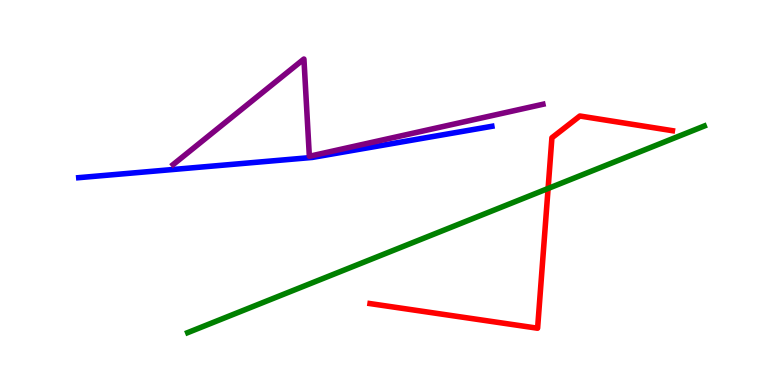[{'lines': ['blue', 'red'], 'intersections': []}, {'lines': ['green', 'red'], 'intersections': [{'x': 7.07, 'y': 5.1}]}, {'lines': ['purple', 'red'], 'intersections': []}, {'lines': ['blue', 'green'], 'intersections': []}, {'lines': ['blue', 'purple'], 'intersections': []}, {'lines': ['green', 'purple'], 'intersections': []}]